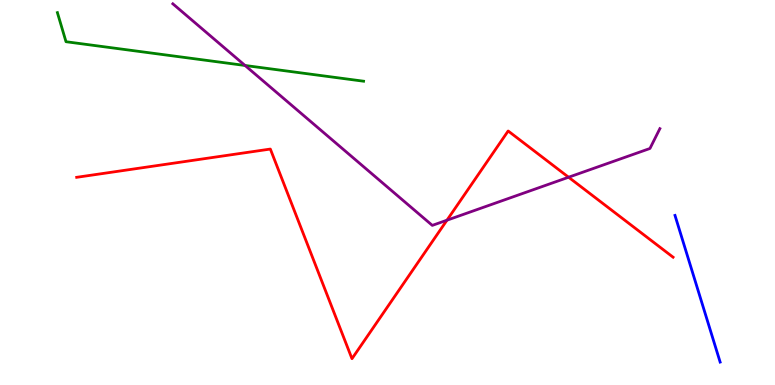[{'lines': ['blue', 'red'], 'intersections': []}, {'lines': ['green', 'red'], 'intersections': []}, {'lines': ['purple', 'red'], 'intersections': [{'x': 5.77, 'y': 4.28}, {'x': 7.34, 'y': 5.4}]}, {'lines': ['blue', 'green'], 'intersections': []}, {'lines': ['blue', 'purple'], 'intersections': []}, {'lines': ['green', 'purple'], 'intersections': [{'x': 3.16, 'y': 8.3}]}]